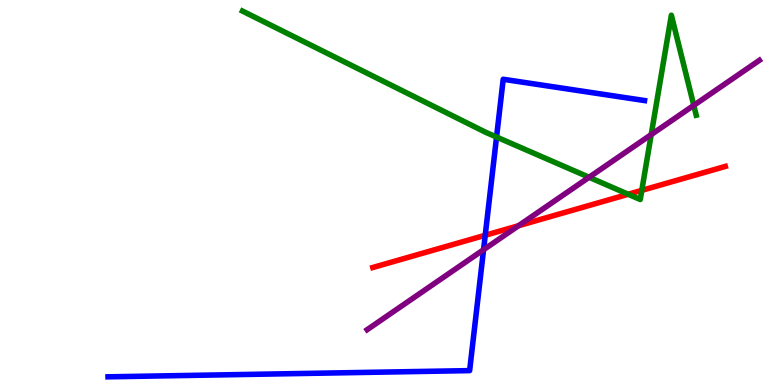[{'lines': ['blue', 'red'], 'intersections': [{'x': 6.26, 'y': 3.89}]}, {'lines': ['green', 'red'], 'intersections': [{'x': 8.11, 'y': 4.95}, {'x': 8.28, 'y': 5.06}]}, {'lines': ['purple', 'red'], 'intersections': [{'x': 6.69, 'y': 4.14}]}, {'lines': ['blue', 'green'], 'intersections': [{'x': 6.41, 'y': 6.44}]}, {'lines': ['blue', 'purple'], 'intersections': [{'x': 6.24, 'y': 3.51}]}, {'lines': ['green', 'purple'], 'intersections': [{'x': 7.6, 'y': 5.4}, {'x': 8.4, 'y': 6.5}, {'x': 8.95, 'y': 7.26}]}]